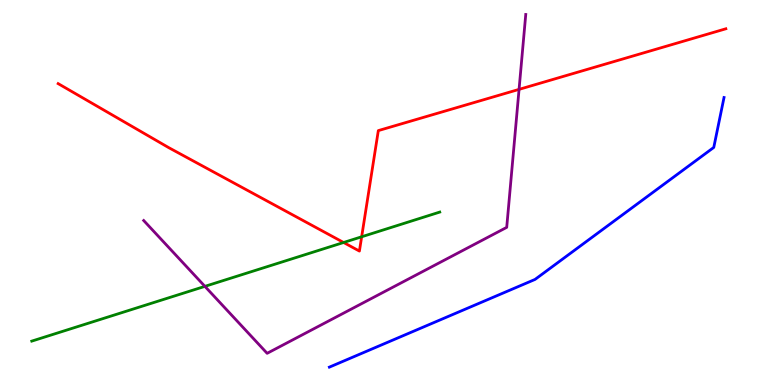[{'lines': ['blue', 'red'], 'intersections': []}, {'lines': ['green', 'red'], 'intersections': [{'x': 4.43, 'y': 3.7}, {'x': 4.67, 'y': 3.85}]}, {'lines': ['purple', 'red'], 'intersections': [{'x': 6.7, 'y': 7.68}]}, {'lines': ['blue', 'green'], 'intersections': []}, {'lines': ['blue', 'purple'], 'intersections': []}, {'lines': ['green', 'purple'], 'intersections': [{'x': 2.64, 'y': 2.56}]}]